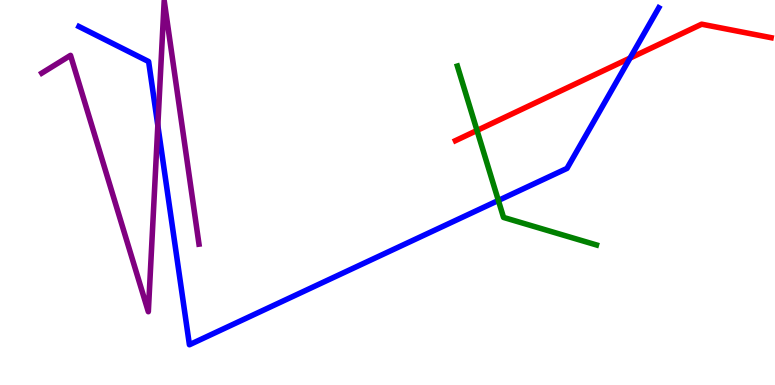[{'lines': ['blue', 'red'], 'intersections': [{'x': 8.13, 'y': 8.49}]}, {'lines': ['green', 'red'], 'intersections': [{'x': 6.16, 'y': 6.61}]}, {'lines': ['purple', 'red'], 'intersections': []}, {'lines': ['blue', 'green'], 'intersections': [{'x': 6.43, 'y': 4.79}]}, {'lines': ['blue', 'purple'], 'intersections': [{'x': 2.04, 'y': 6.74}]}, {'lines': ['green', 'purple'], 'intersections': []}]